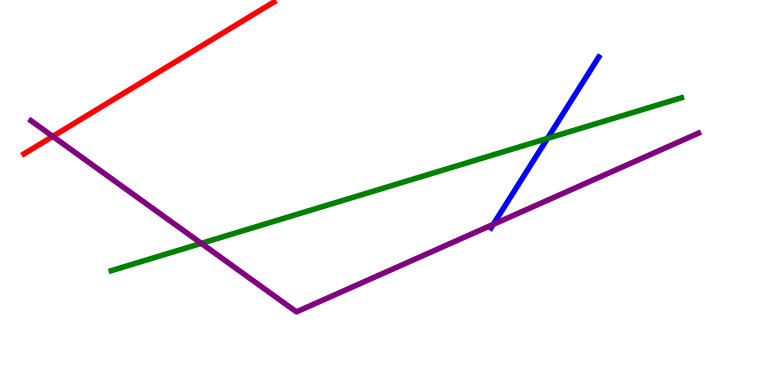[{'lines': ['blue', 'red'], 'intersections': []}, {'lines': ['green', 'red'], 'intersections': []}, {'lines': ['purple', 'red'], 'intersections': [{'x': 0.681, 'y': 6.46}]}, {'lines': ['blue', 'green'], 'intersections': [{'x': 7.06, 'y': 6.41}]}, {'lines': ['blue', 'purple'], 'intersections': [{'x': 6.36, 'y': 4.17}]}, {'lines': ['green', 'purple'], 'intersections': [{'x': 2.6, 'y': 3.68}]}]